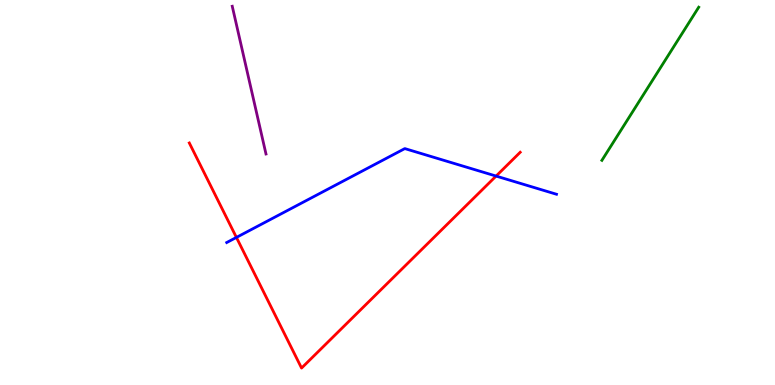[{'lines': ['blue', 'red'], 'intersections': [{'x': 3.05, 'y': 3.83}, {'x': 6.4, 'y': 5.43}]}, {'lines': ['green', 'red'], 'intersections': []}, {'lines': ['purple', 'red'], 'intersections': []}, {'lines': ['blue', 'green'], 'intersections': []}, {'lines': ['blue', 'purple'], 'intersections': []}, {'lines': ['green', 'purple'], 'intersections': []}]